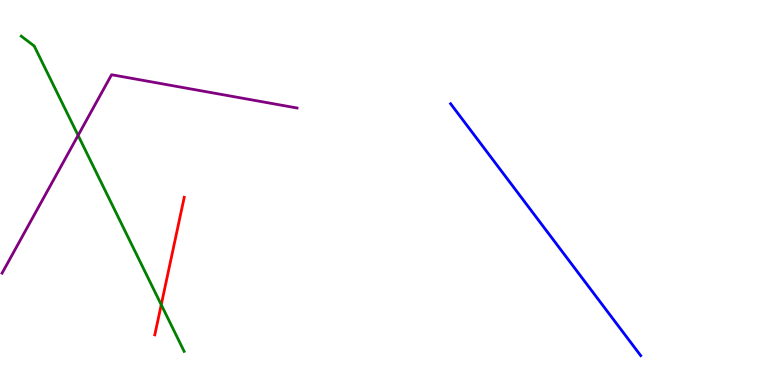[{'lines': ['blue', 'red'], 'intersections': []}, {'lines': ['green', 'red'], 'intersections': [{'x': 2.08, 'y': 2.08}]}, {'lines': ['purple', 'red'], 'intersections': []}, {'lines': ['blue', 'green'], 'intersections': []}, {'lines': ['blue', 'purple'], 'intersections': []}, {'lines': ['green', 'purple'], 'intersections': [{'x': 1.01, 'y': 6.48}]}]